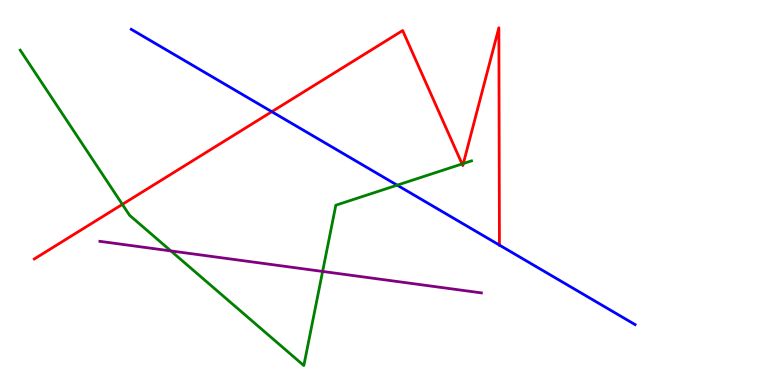[{'lines': ['blue', 'red'], 'intersections': [{'x': 3.51, 'y': 7.1}, {'x': 6.44, 'y': 3.63}]}, {'lines': ['green', 'red'], 'intersections': [{'x': 1.58, 'y': 4.69}, {'x': 5.96, 'y': 5.74}, {'x': 5.98, 'y': 5.75}]}, {'lines': ['purple', 'red'], 'intersections': []}, {'lines': ['blue', 'green'], 'intersections': [{'x': 5.12, 'y': 5.19}]}, {'lines': ['blue', 'purple'], 'intersections': []}, {'lines': ['green', 'purple'], 'intersections': [{'x': 2.21, 'y': 3.48}, {'x': 4.16, 'y': 2.95}]}]